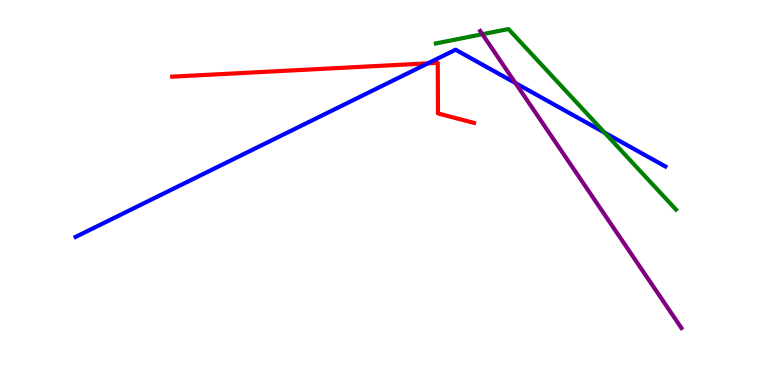[{'lines': ['blue', 'red'], 'intersections': [{'x': 5.52, 'y': 8.35}]}, {'lines': ['green', 'red'], 'intersections': []}, {'lines': ['purple', 'red'], 'intersections': []}, {'lines': ['blue', 'green'], 'intersections': [{'x': 7.8, 'y': 6.56}]}, {'lines': ['blue', 'purple'], 'intersections': [{'x': 6.65, 'y': 7.84}]}, {'lines': ['green', 'purple'], 'intersections': [{'x': 6.22, 'y': 9.11}]}]